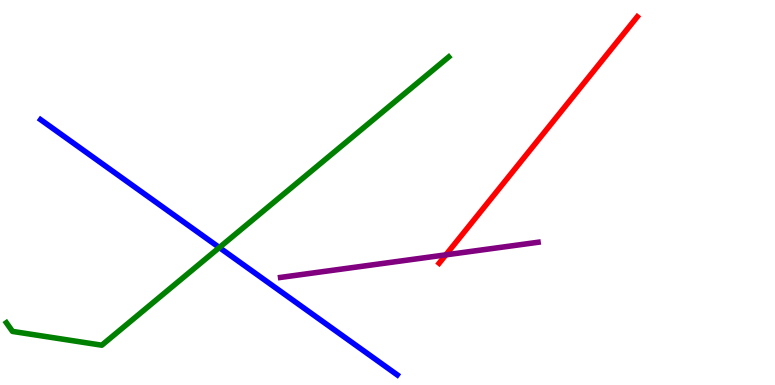[{'lines': ['blue', 'red'], 'intersections': []}, {'lines': ['green', 'red'], 'intersections': []}, {'lines': ['purple', 'red'], 'intersections': [{'x': 5.75, 'y': 3.38}]}, {'lines': ['blue', 'green'], 'intersections': [{'x': 2.83, 'y': 3.57}]}, {'lines': ['blue', 'purple'], 'intersections': []}, {'lines': ['green', 'purple'], 'intersections': []}]